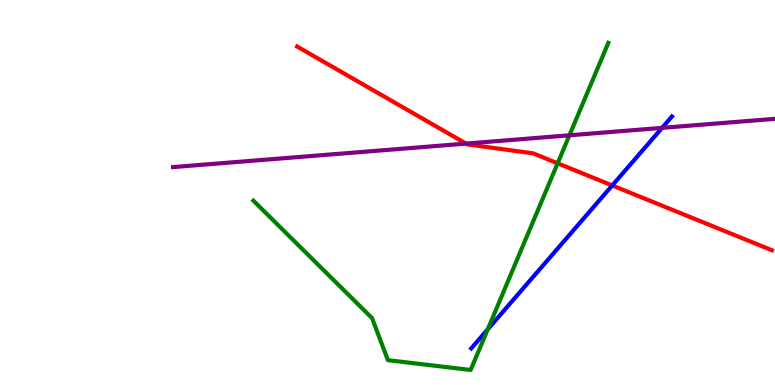[{'lines': ['blue', 'red'], 'intersections': [{'x': 7.9, 'y': 5.18}]}, {'lines': ['green', 'red'], 'intersections': [{'x': 7.2, 'y': 5.76}]}, {'lines': ['purple', 'red'], 'intersections': [{'x': 6.01, 'y': 6.27}]}, {'lines': ['blue', 'green'], 'intersections': [{'x': 6.29, 'y': 1.45}]}, {'lines': ['blue', 'purple'], 'intersections': [{'x': 8.54, 'y': 6.68}]}, {'lines': ['green', 'purple'], 'intersections': [{'x': 7.35, 'y': 6.49}]}]